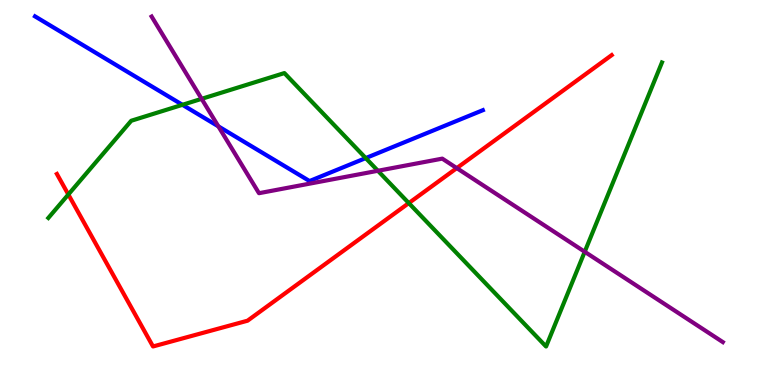[{'lines': ['blue', 'red'], 'intersections': []}, {'lines': ['green', 'red'], 'intersections': [{'x': 0.882, 'y': 4.95}, {'x': 5.27, 'y': 4.72}]}, {'lines': ['purple', 'red'], 'intersections': [{'x': 5.89, 'y': 5.63}]}, {'lines': ['blue', 'green'], 'intersections': [{'x': 2.35, 'y': 7.28}, {'x': 4.72, 'y': 5.89}]}, {'lines': ['blue', 'purple'], 'intersections': [{'x': 2.82, 'y': 6.72}]}, {'lines': ['green', 'purple'], 'intersections': [{'x': 2.6, 'y': 7.43}, {'x': 4.88, 'y': 5.56}, {'x': 7.54, 'y': 3.46}]}]